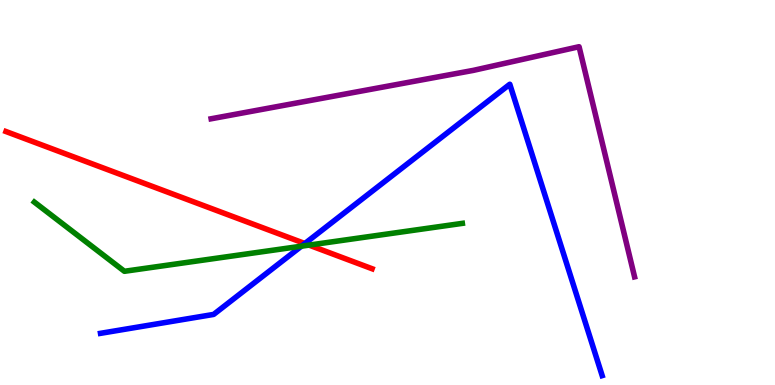[{'lines': ['blue', 'red'], 'intersections': [{'x': 3.93, 'y': 3.67}]}, {'lines': ['green', 'red'], 'intersections': [{'x': 3.99, 'y': 3.63}]}, {'lines': ['purple', 'red'], 'intersections': []}, {'lines': ['blue', 'green'], 'intersections': [{'x': 3.89, 'y': 3.61}]}, {'lines': ['blue', 'purple'], 'intersections': []}, {'lines': ['green', 'purple'], 'intersections': []}]